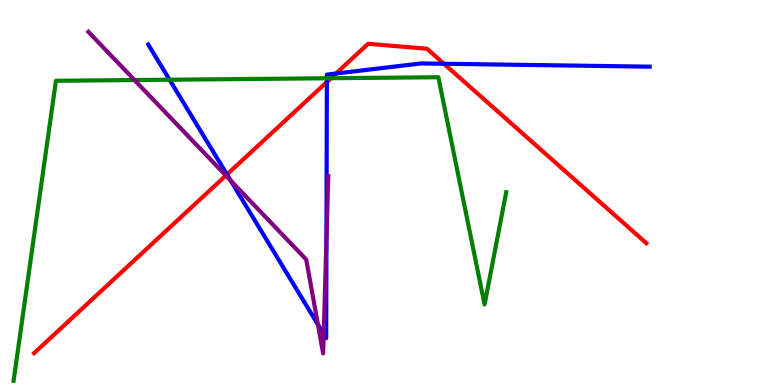[{'lines': ['blue', 'red'], 'intersections': [{'x': 2.93, 'y': 5.47}, {'x': 4.22, 'y': 7.87}, {'x': 4.34, 'y': 8.09}, {'x': 5.73, 'y': 8.34}]}, {'lines': ['green', 'red'], 'intersections': [{'x': 4.27, 'y': 7.97}]}, {'lines': ['purple', 'red'], 'intersections': [{'x': 2.91, 'y': 5.44}]}, {'lines': ['blue', 'green'], 'intersections': [{'x': 2.19, 'y': 7.93}, {'x': 4.22, 'y': 7.97}]}, {'lines': ['blue', 'purple'], 'intersections': [{'x': 2.98, 'y': 5.31}, {'x': 4.1, 'y': 1.57}, {'x': 4.18, 'y': 1.32}, {'x': 4.21, 'y': 3.77}]}, {'lines': ['green', 'purple'], 'intersections': [{'x': 1.74, 'y': 7.92}]}]